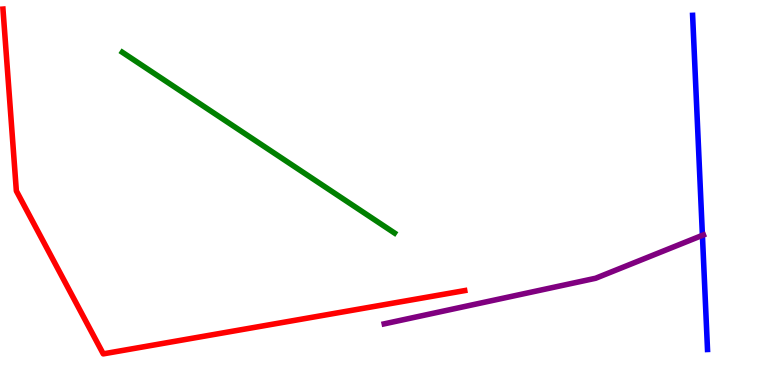[{'lines': ['blue', 'red'], 'intersections': []}, {'lines': ['green', 'red'], 'intersections': []}, {'lines': ['purple', 'red'], 'intersections': []}, {'lines': ['blue', 'green'], 'intersections': []}, {'lines': ['blue', 'purple'], 'intersections': [{'x': 9.06, 'y': 3.89}]}, {'lines': ['green', 'purple'], 'intersections': []}]